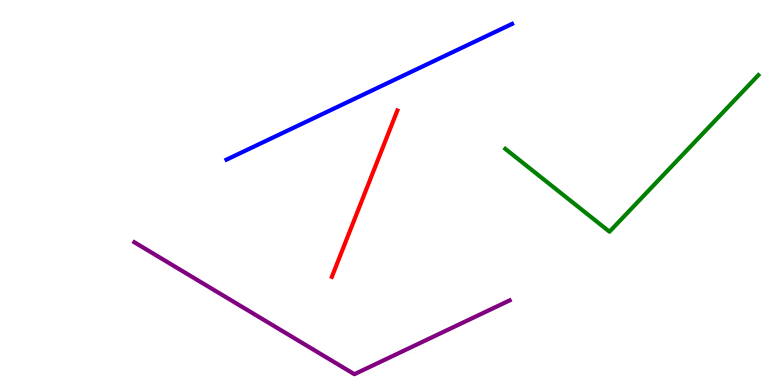[{'lines': ['blue', 'red'], 'intersections': []}, {'lines': ['green', 'red'], 'intersections': []}, {'lines': ['purple', 'red'], 'intersections': []}, {'lines': ['blue', 'green'], 'intersections': []}, {'lines': ['blue', 'purple'], 'intersections': []}, {'lines': ['green', 'purple'], 'intersections': []}]